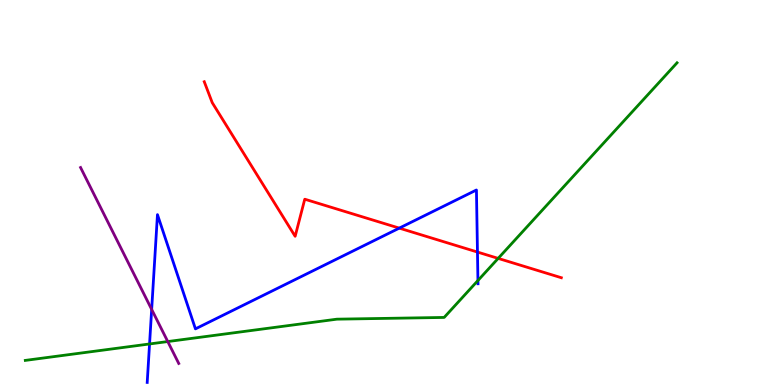[{'lines': ['blue', 'red'], 'intersections': [{'x': 5.15, 'y': 4.07}, {'x': 6.16, 'y': 3.45}]}, {'lines': ['green', 'red'], 'intersections': [{'x': 6.43, 'y': 3.29}]}, {'lines': ['purple', 'red'], 'intersections': []}, {'lines': ['blue', 'green'], 'intersections': [{'x': 1.93, 'y': 1.07}, {'x': 6.17, 'y': 2.71}]}, {'lines': ['blue', 'purple'], 'intersections': [{'x': 1.96, 'y': 1.96}]}, {'lines': ['green', 'purple'], 'intersections': [{'x': 2.16, 'y': 1.13}]}]